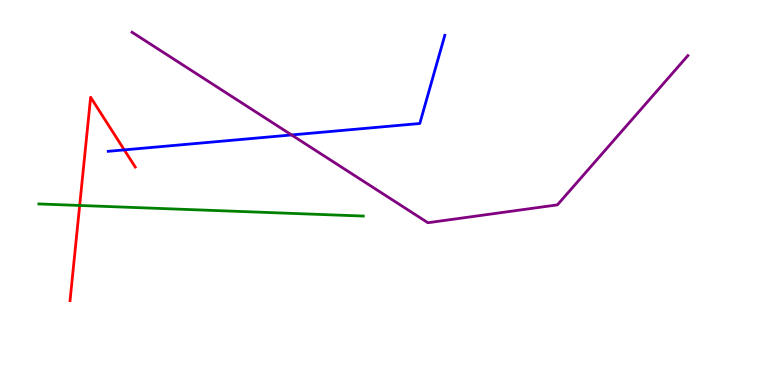[{'lines': ['blue', 'red'], 'intersections': [{'x': 1.6, 'y': 6.11}]}, {'lines': ['green', 'red'], 'intersections': [{'x': 1.03, 'y': 4.66}]}, {'lines': ['purple', 'red'], 'intersections': []}, {'lines': ['blue', 'green'], 'intersections': []}, {'lines': ['blue', 'purple'], 'intersections': [{'x': 3.76, 'y': 6.49}]}, {'lines': ['green', 'purple'], 'intersections': []}]